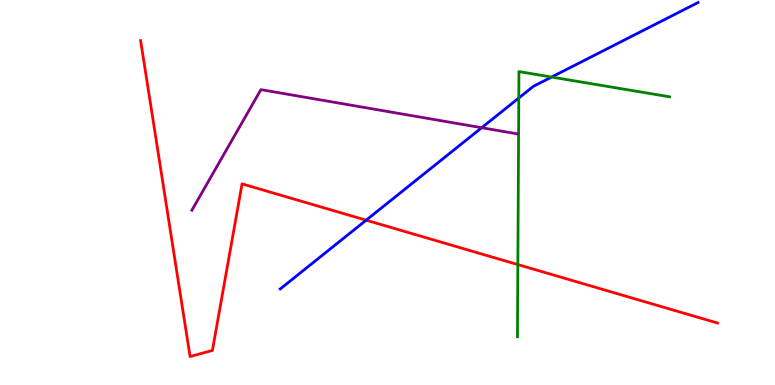[{'lines': ['blue', 'red'], 'intersections': [{'x': 4.72, 'y': 4.28}]}, {'lines': ['green', 'red'], 'intersections': [{'x': 6.68, 'y': 3.13}]}, {'lines': ['purple', 'red'], 'intersections': []}, {'lines': ['blue', 'green'], 'intersections': [{'x': 6.69, 'y': 7.45}, {'x': 7.12, 'y': 8.0}]}, {'lines': ['blue', 'purple'], 'intersections': [{'x': 6.22, 'y': 6.68}]}, {'lines': ['green', 'purple'], 'intersections': []}]